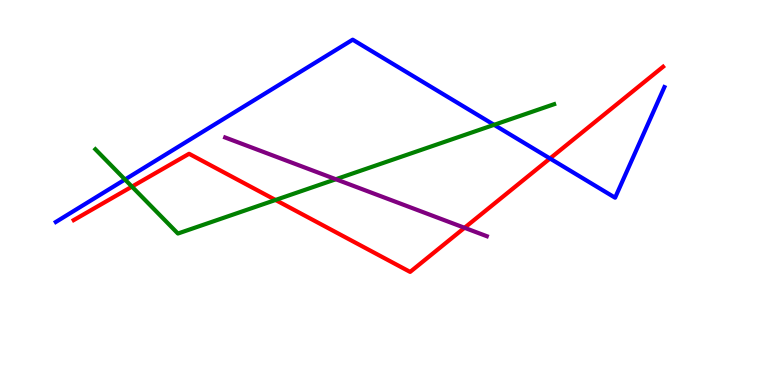[{'lines': ['blue', 'red'], 'intersections': [{'x': 7.1, 'y': 5.88}]}, {'lines': ['green', 'red'], 'intersections': [{'x': 1.7, 'y': 5.15}, {'x': 3.56, 'y': 4.81}]}, {'lines': ['purple', 'red'], 'intersections': [{'x': 5.99, 'y': 4.08}]}, {'lines': ['blue', 'green'], 'intersections': [{'x': 1.61, 'y': 5.34}, {'x': 6.38, 'y': 6.76}]}, {'lines': ['blue', 'purple'], 'intersections': []}, {'lines': ['green', 'purple'], 'intersections': [{'x': 4.33, 'y': 5.34}]}]